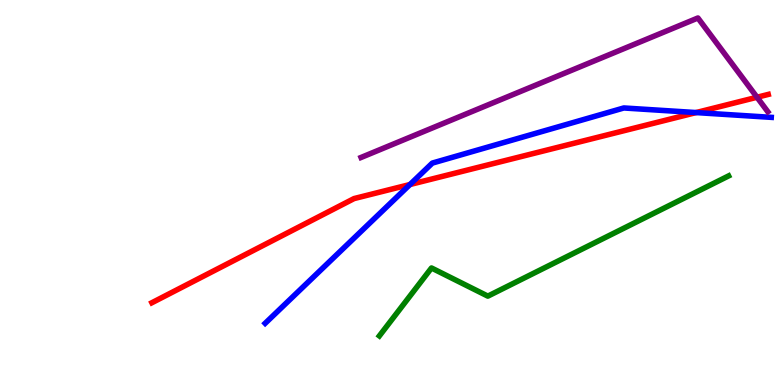[{'lines': ['blue', 'red'], 'intersections': [{'x': 5.29, 'y': 5.21}, {'x': 8.98, 'y': 7.08}]}, {'lines': ['green', 'red'], 'intersections': []}, {'lines': ['purple', 'red'], 'intersections': [{'x': 9.77, 'y': 7.47}]}, {'lines': ['blue', 'green'], 'intersections': []}, {'lines': ['blue', 'purple'], 'intersections': []}, {'lines': ['green', 'purple'], 'intersections': []}]